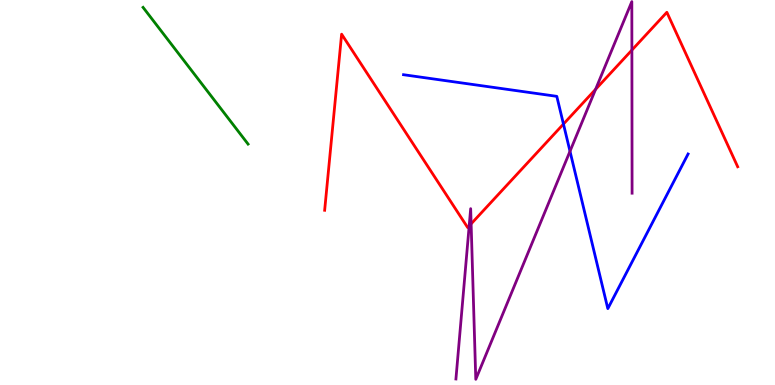[{'lines': ['blue', 'red'], 'intersections': [{'x': 7.27, 'y': 6.78}]}, {'lines': ['green', 'red'], 'intersections': []}, {'lines': ['purple', 'red'], 'intersections': [{'x': 6.05, 'y': 4.13}, {'x': 6.08, 'y': 4.19}, {'x': 7.69, 'y': 7.68}, {'x': 8.15, 'y': 8.7}]}, {'lines': ['blue', 'green'], 'intersections': []}, {'lines': ['blue', 'purple'], 'intersections': [{'x': 7.35, 'y': 6.07}]}, {'lines': ['green', 'purple'], 'intersections': []}]